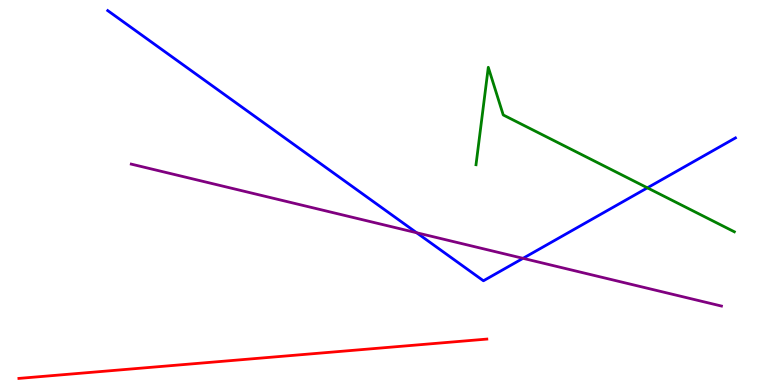[{'lines': ['blue', 'red'], 'intersections': []}, {'lines': ['green', 'red'], 'intersections': []}, {'lines': ['purple', 'red'], 'intersections': []}, {'lines': ['blue', 'green'], 'intersections': [{'x': 8.35, 'y': 5.12}]}, {'lines': ['blue', 'purple'], 'intersections': [{'x': 5.38, 'y': 3.95}, {'x': 6.75, 'y': 3.29}]}, {'lines': ['green', 'purple'], 'intersections': []}]